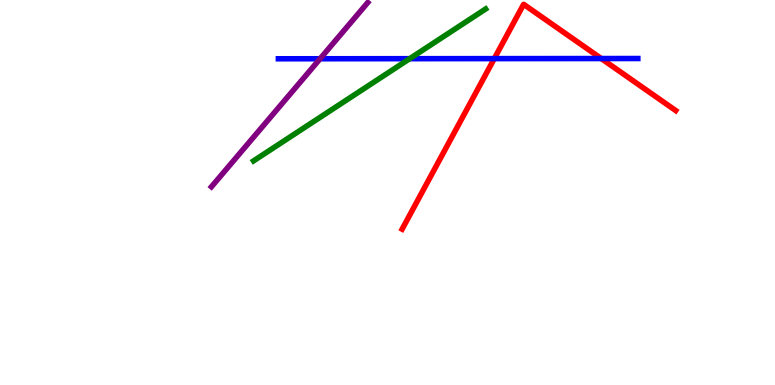[{'lines': ['blue', 'red'], 'intersections': [{'x': 6.38, 'y': 8.48}, {'x': 7.76, 'y': 8.48}]}, {'lines': ['green', 'red'], 'intersections': []}, {'lines': ['purple', 'red'], 'intersections': []}, {'lines': ['blue', 'green'], 'intersections': [{'x': 5.29, 'y': 8.48}]}, {'lines': ['blue', 'purple'], 'intersections': [{'x': 4.13, 'y': 8.47}]}, {'lines': ['green', 'purple'], 'intersections': []}]